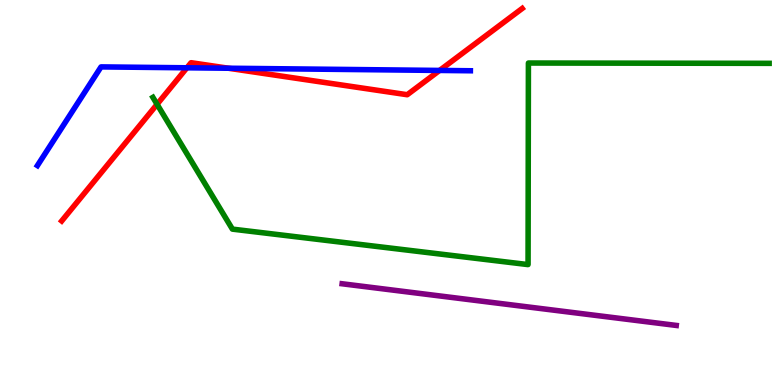[{'lines': ['blue', 'red'], 'intersections': [{'x': 2.41, 'y': 8.24}, {'x': 2.95, 'y': 8.23}, {'x': 5.67, 'y': 8.17}]}, {'lines': ['green', 'red'], 'intersections': [{'x': 2.03, 'y': 7.29}]}, {'lines': ['purple', 'red'], 'intersections': []}, {'lines': ['blue', 'green'], 'intersections': []}, {'lines': ['blue', 'purple'], 'intersections': []}, {'lines': ['green', 'purple'], 'intersections': []}]